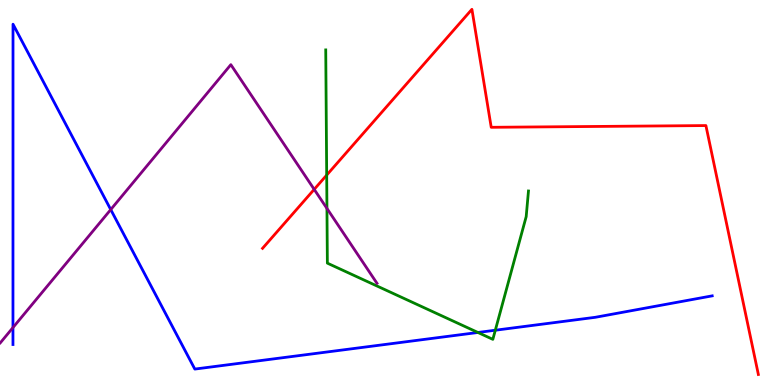[{'lines': ['blue', 'red'], 'intersections': []}, {'lines': ['green', 'red'], 'intersections': [{'x': 4.22, 'y': 5.45}]}, {'lines': ['purple', 'red'], 'intersections': [{'x': 4.05, 'y': 5.08}]}, {'lines': ['blue', 'green'], 'intersections': [{'x': 6.17, 'y': 1.36}, {'x': 6.39, 'y': 1.42}]}, {'lines': ['blue', 'purple'], 'intersections': [{'x': 0.167, 'y': 1.49}, {'x': 1.43, 'y': 4.56}]}, {'lines': ['green', 'purple'], 'intersections': [{'x': 4.22, 'y': 4.59}]}]